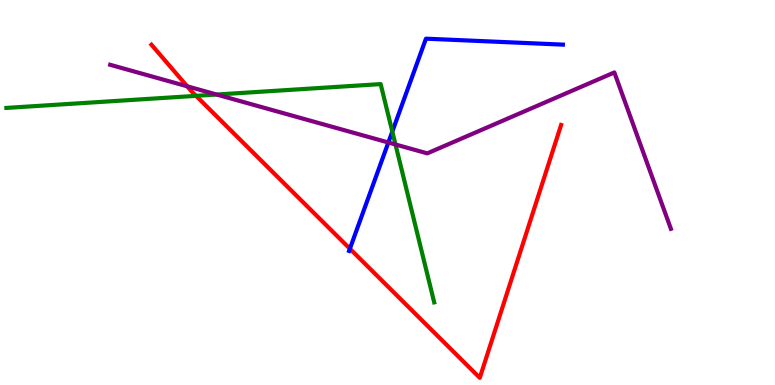[{'lines': ['blue', 'red'], 'intersections': [{'x': 4.51, 'y': 3.54}]}, {'lines': ['green', 'red'], 'intersections': [{'x': 2.53, 'y': 7.51}]}, {'lines': ['purple', 'red'], 'intersections': [{'x': 2.42, 'y': 7.76}]}, {'lines': ['blue', 'green'], 'intersections': [{'x': 5.06, 'y': 6.58}]}, {'lines': ['blue', 'purple'], 'intersections': [{'x': 5.01, 'y': 6.3}]}, {'lines': ['green', 'purple'], 'intersections': [{'x': 2.8, 'y': 7.54}, {'x': 5.1, 'y': 6.25}]}]